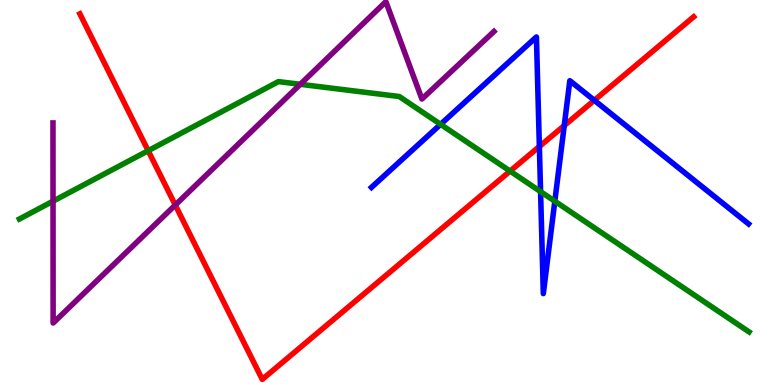[{'lines': ['blue', 'red'], 'intersections': [{'x': 6.96, 'y': 6.19}, {'x': 7.28, 'y': 6.74}, {'x': 7.67, 'y': 7.39}]}, {'lines': ['green', 'red'], 'intersections': [{'x': 1.91, 'y': 6.09}, {'x': 6.58, 'y': 5.56}]}, {'lines': ['purple', 'red'], 'intersections': [{'x': 2.26, 'y': 4.67}]}, {'lines': ['blue', 'green'], 'intersections': [{'x': 5.69, 'y': 6.77}, {'x': 6.98, 'y': 5.02}, {'x': 7.16, 'y': 4.77}]}, {'lines': ['blue', 'purple'], 'intersections': []}, {'lines': ['green', 'purple'], 'intersections': [{'x': 0.684, 'y': 4.77}, {'x': 3.87, 'y': 7.81}]}]